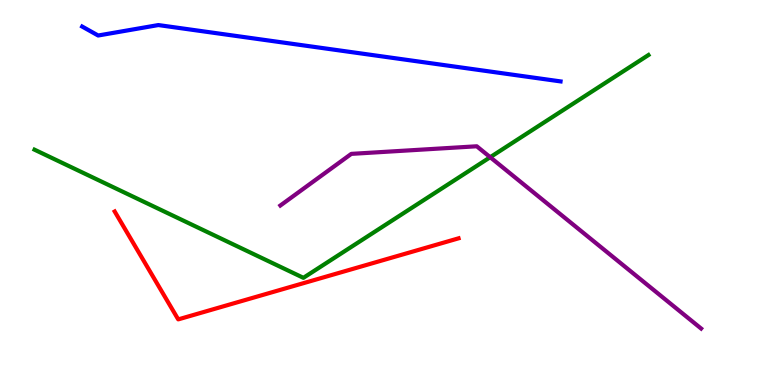[{'lines': ['blue', 'red'], 'intersections': []}, {'lines': ['green', 'red'], 'intersections': []}, {'lines': ['purple', 'red'], 'intersections': []}, {'lines': ['blue', 'green'], 'intersections': []}, {'lines': ['blue', 'purple'], 'intersections': []}, {'lines': ['green', 'purple'], 'intersections': [{'x': 6.33, 'y': 5.92}]}]